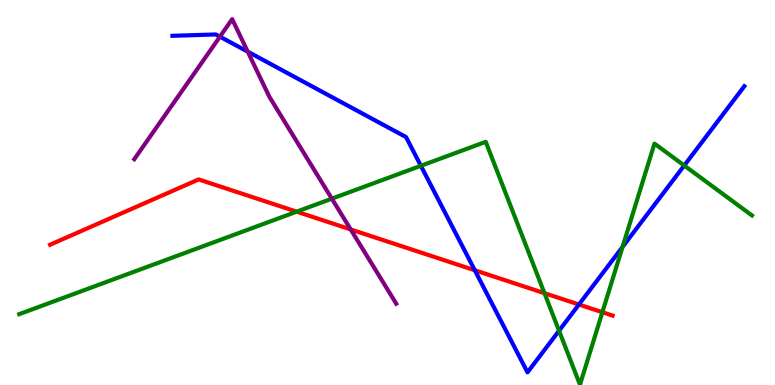[{'lines': ['blue', 'red'], 'intersections': [{'x': 6.13, 'y': 2.98}, {'x': 7.47, 'y': 2.09}]}, {'lines': ['green', 'red'], 'intersections': [{'x': 3.83, 'y': 4.5}, {'x': 7.03, 'y': 2.38}, {'x': 7.77, 'y': 1.89}]}, {'lines': ['purple', 'red'], 'intersections': [{'x': 4.53, 'y': 4.04}]}, {'lines': ['blue', 'green'], 'intersections': [{'x': 5.43, 'y': 5.69}, {'x': 7.21, 'y': 1.41}, {'x': 8.03, 'y': 3.59}, {'x': 8.83, 'y': 5.7}]}, {'lines': ['blue', 'purple'], 'intersections': [{'x': 2.84, 'y': 9.05}, {'x': 3.2, 'y': 8.66}]}, {'lines': ['green', 'purple'], 'intersections': [{'x': 4.28, 'y': 4.84}]}]